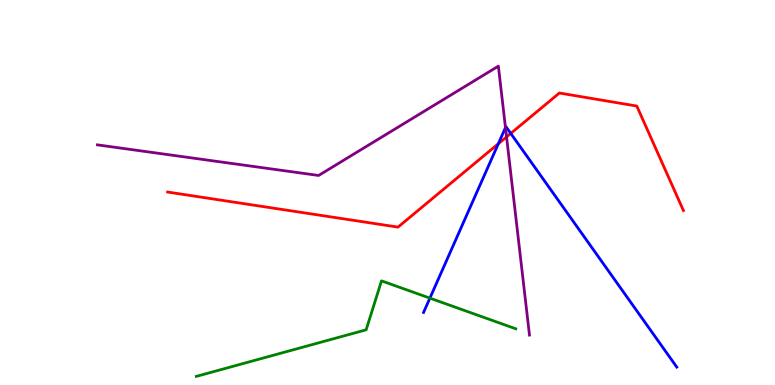[{'lines': ['blue', 'red'], 'intersections': [{'x': 6.43, 'y': 6.27}, {'x': 6.59, 'y': 6.53}]}, {'lines': ['green', 'red'], 'intersections': []}, {'lines': ['purple', 'red'], 'intersections': [{'x': 6.54, 'y': 6.44}]}, {'lines': ['blue', 'green'], 'intersections': [{'x': 5.55, 'y': 2.26}]}, {'lines': ['blue', 'purple'], 'intersections': [{'x': 6.52, 'y': 6.69}]}, {'lines': ['green', 'purple'], 'intersections': []}]